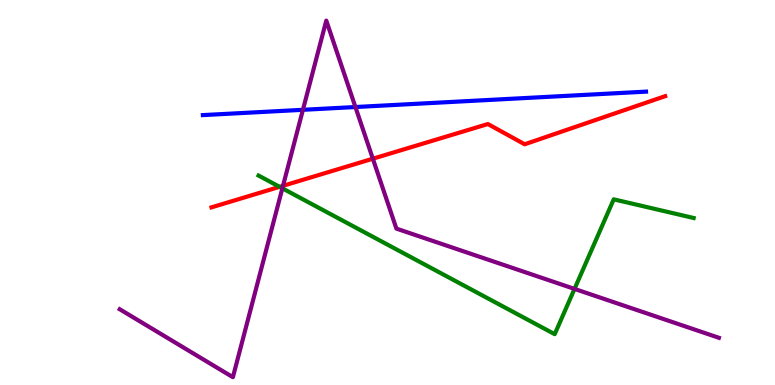[{'lines': ['blue', 'red'], 'intersections': []}, {'lines': ['green', 'red'], 'intersections': [{'x': 3.61, 'y': 5.15}]}, {'lines': ['purple', 'red'], 'intersections': [{'x': 3.65, 'y': 5.17}, {'x': 4.81, 'y': 5.88}]}, {'lines': ['blue', 'green'], 'intersections': []}, {'lines': ['blue', 'purple'], 'intersections': [{'x': 3.91, 'y': 7.15}, {'x': 4.59, 'y': 7.22}]}, {'lines': ['green', 'purple'], 'intersections': [{'x': 3.64, 'y': 5.11}, {'x': 7.41, 'y': 2.5}]}]